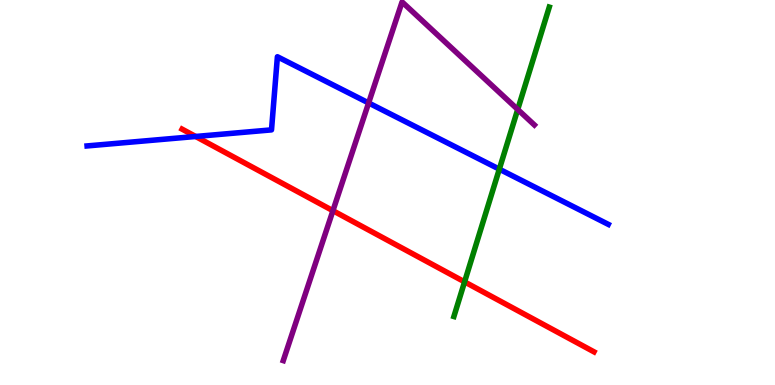[{'lines': ['blue', 'red'], 'intersections': [{'x': 2.52, 'y': 6.46}]}, {'lines': ['green', 'red'], 'intersections': [{'x': 5.99, 'y': 2.68}]}, {'lines': ['purple', 'red'], 'intersections': [{'x': 4.3, 'y': 4.53}]}, {'lines': ['blue', 'green'], 'intersections': [{'x': 6.44, 'y': 5.61}]}, {'lines': ['blue', 'purple'], 'intersections': [{'x': 4.76, 'y': 7.33}]}, {'lines': ['green', 'purple'], 'intersections': [{'x': 6.68, 'y': 7.16}]}]